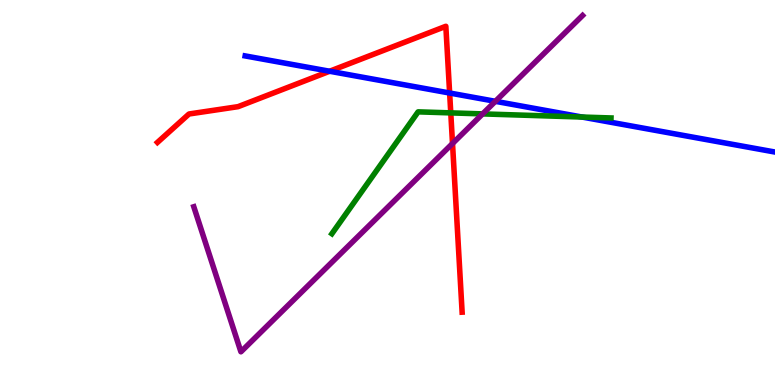[{'lines': ['blue', 'red'], 'intersections': [{'x': 4.25, 'y': 8.15}, {'x': 5.8, 'y': 7.58}]}, {'lines': ['green', 'red'], 'intersections': [{'x': 5.82, 'y': 7.07}]}, {'lines': ['purple', 'red'], 'intersections': [{'x': 5.84, 'y': 6.27}]}, {'lines': ['blue', 'green'], 'intersections': [{'x': 7.51, 'y': 6.96}]}, {'lines': ['blue', 'purple'], 'intersections': [{'x': 6.39, 'y': 7.37}]}, {'lines': ['green', 'purple'], 'intersections': [{'x': 6.23, 'y': 7.04}]}]